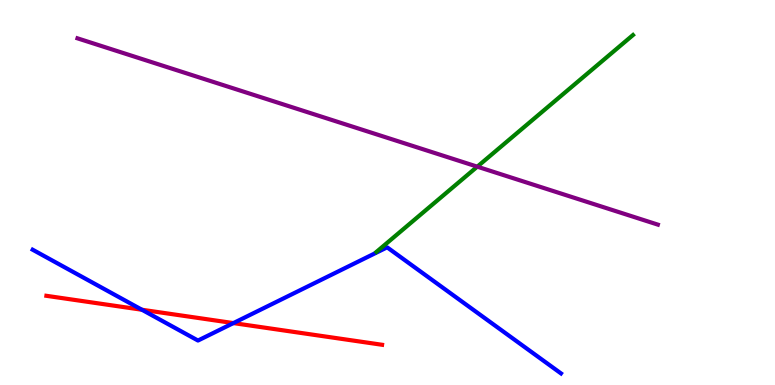[{'lines': ['blue', 'red'], 'intersections': [{'x': 1.83, 'y': 1.95}, {'x': 3.01, 'y': 1.61}]}, {'lines': ['green', 'red'], 'intersections': []}, {'lines': ['purple', 'red'], 'intersections': []}, {'lines': ['blue', 'green'], 'intersections': []}, {'lines': ['blue', 'purple'], 'intersections': []}, {'lines': ['green', 'purple'], 'intersections': [{'x': 6.16, 'y': 5.67}]}]